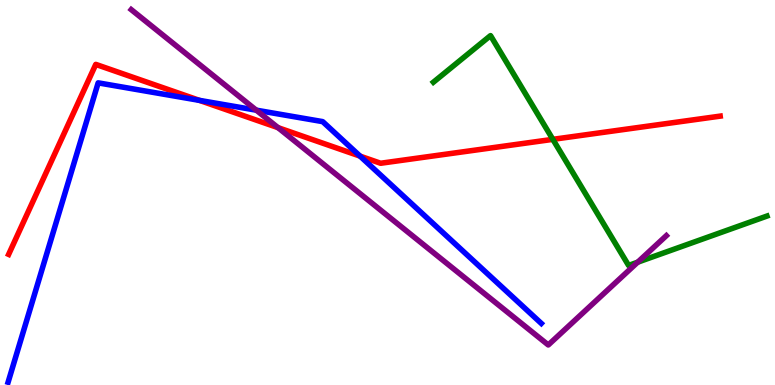[{'lines': ['blue', 'red'], 'intersections': [{'x': 2.57, 'y': 7.39}, {'x': 4.65, 'y': 5.94}]}, {'lines': ['green', 'red'], 'intersections': [{'x': 7.13, 'y': 6.38}]}, {'lines': ['purple', 'red'], 'intersections': [{'x': 3.59, 'y': 6.68}]}, {'lines': ['blue', 'green'], 'intersections': []}, {'lines': ['blue', 'purple'], 'intersections': [{'x': 3.31, 'y': 7.14}]}, {'lines': ['green', 'purple'], 'intersections': [{'x': 8.23, 'y': 3.19}]}]